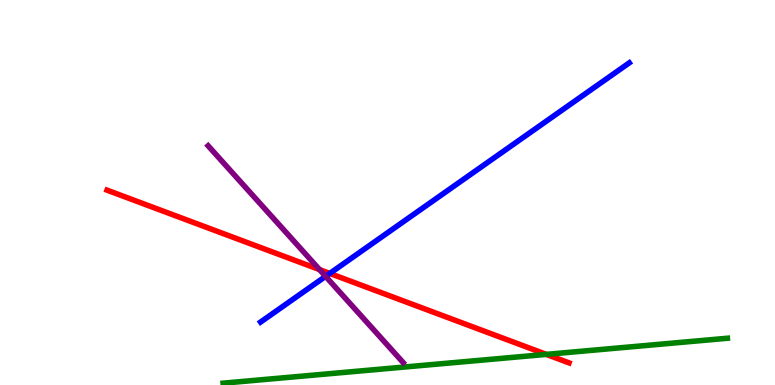[{'lines': ['blue', 'red'], 'intersections': [{'x': 4.26, 'y': 2.9}]}, {'lines': ['green', 'red'], 'intersections': [{'x': 7.05, 'y': 0.795}]}, {'lines': ['purple', 'red'], 'intersections': [{'x': 4.12, 'y': 3.0}]}, {'lines': ['blue', 'green'], 'intersections': []}, {'lines': ['blue', 'purple'], 'intersections': [{'x': 4.2, 'y': 2.82}]}, {'lines': ['green', 'purple'], 'intersections': []}]